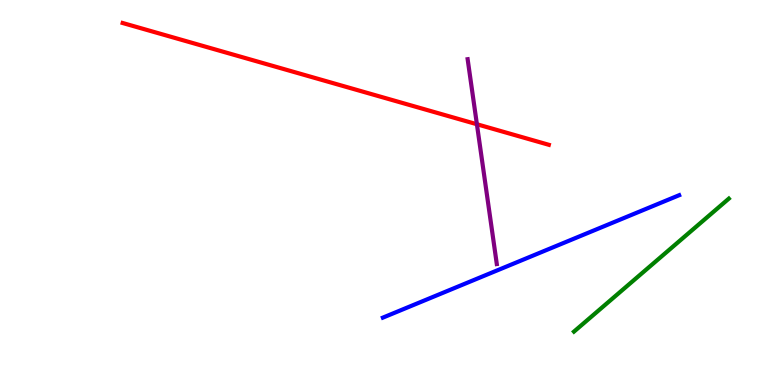[{'lines': ['blue', 'red'], 'intersections': []}, {'lines': ['green', 'red'], 'intersections': []}, {'lines': ['purple', 'red'], 'intersections': [{'x': 6.15, 'y': 6.77}]}, {'lines': ['blue', 'green'], 'intersections': []}, {'lines': ['blue', 'purple'], 'intersections': []}, {'lines': ['green', 'purple'], 'intersections': []}]